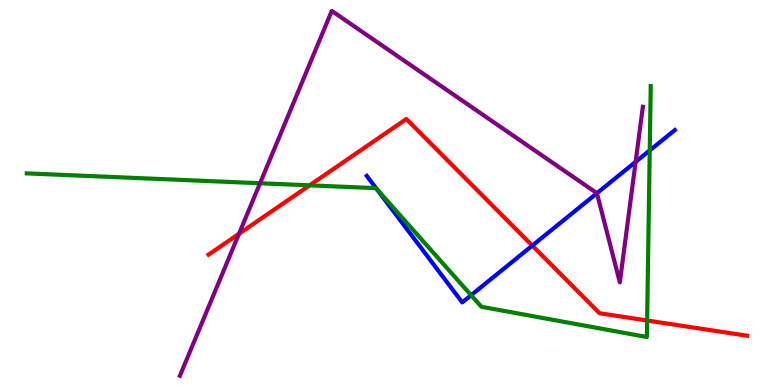[{'lines': ['blue', 'red'], 'intersections': [{'x': 6.87, 'y': 3.62}]}, {'lines': ['green', 'red'], 'intersections': [{'x': 3.99, 'y': 5.19}, {'x': 8.35, 'y': 1.68}]}, {'lines': ['purple', 'red'], 'intersections': [{'x': 3.08, 'y': 3.93}]}, {'lines': ['blue', 'green'], 'intersections': [{'x': 4.85, 'y': 5.11}, {'x': 6.08, 'y': 2.33}, {'x': 8.38, 'y': 6.09}]}, {'lines': ['blue', 'purple'], 'intersections': [{'x': 7.7, 'y': 4.98}, {'x': 8.2, 'y': 5.8}]}, {'lines': ['green', 'purple'], 'intersections': [{'x': 3.36, 'y': 5.24}]}]